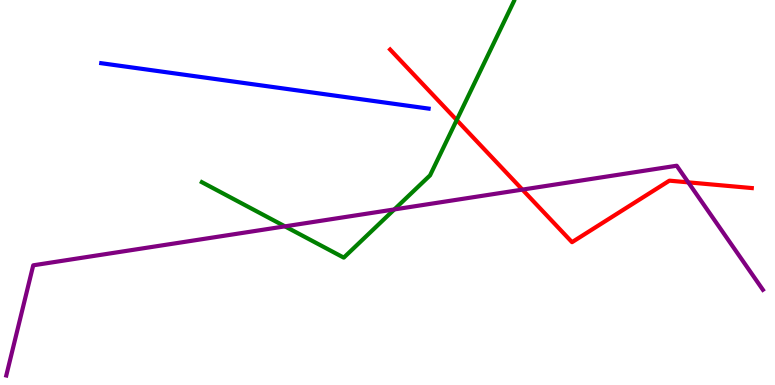[{'lines': ['blue', 'red'], 'intersections': []}, {'lines': ['green', 'red'], 'intersections': [{'x': 5.89, 'y': 6.88}]}, {'lines': ['purple', 'red'], 'intersections': [{'x': 6.74, 'y': 5.08}, {'x': 8.88, 'y': 5.26}]}, {'lines': ['blue', 'green'], 'intersections': []}, {'lines': ['blue', 'purple'], 'intersections': []}, {'lines': ['green', 'purple'], 'intersections': [{'x': 3.68, 'y': 4.12}, {'x': 5.09, 'y': 4.56}]}]